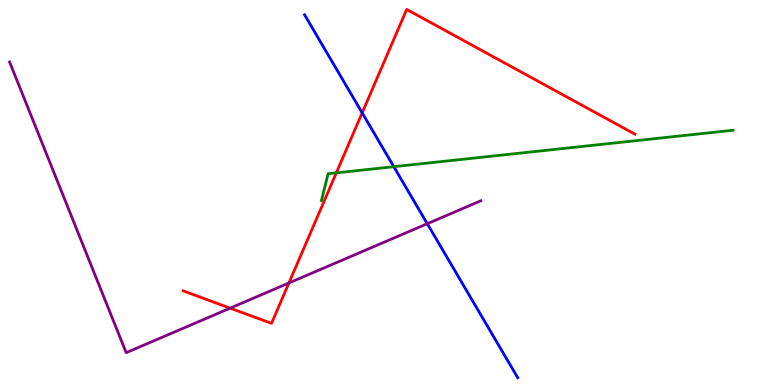[{'lines': ['blue', 'red'], 'intersections': [{'x': 4.67, 'y': 7.07}]}, {'lines': ['green', 'red'], 'intersections': [{'x': 4.34, 'y': 5.51}]}, {'lines': ['purple', 'red'], 'intersections': [{'x': 2.97, 'y': 2.0}, {'x': 3.73, 'y': 2.65}]}, {'lines': ['blue', 'green'], 'intersections': [{'x': 5.08, 'y': 5.67}]}, {'lines': ['blue', 'purple'], 'intersections': [{'x': 5.51, 'y': 4.19}]}, {'lines': ['green', 'purple'], 'intersections': []}]